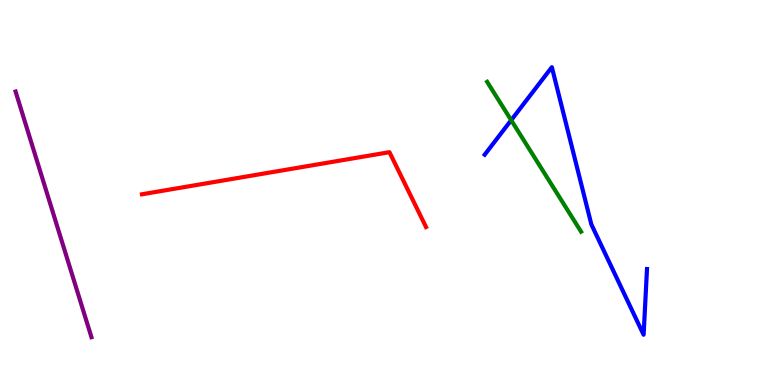[{'lines': ['blue', 'red'], 'intersections': []}, {'lines': ['green', 'red'], 'intersections': []}, {'lines': ['purple', 'red'], 'intersections': []}, {'lines': ['blue', 'green'], 'intersections': [{'x': 6.6, 'y': 6.88}]}, {'lines': ['blue', 'purple'], 'intersections': []}, {'lines': ['green', 'purple'], 'intersections': []}]